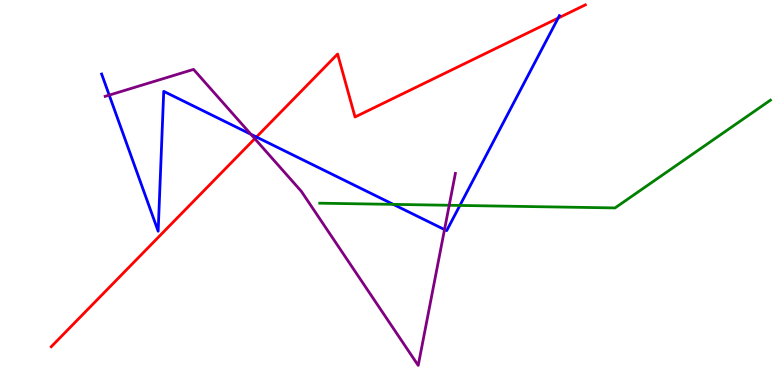[{'lines': ['blue', 'red'], 'intersections': [{'x': 3.31, 'y': 6.44}, {'x': 7.2, 'y': 9.53}]}, {'lines': ['green', 'red'], 'intersections': []}, {'lines': ['purple', 'red'], 'intersections': [{'x': 3.29, 'y': 6.4}]}, {'lines': ['blue', 'green'], 'intersections': [{'x': 5.07, 'y': 4.69}, {'x': 5.93, 'y': 4.66}]}, {'lines': ['blue', 'purple'], 'intersections': [{'x': 1.41, 'y': 7.53}, {'x': 3.24, 'y': 6.51}, {'x': 5.74, 'y': 4.04}]}, {'lines': ['green', 'purple'], 'intersections': [{'x': 5.8, 'y': 4.67}]}]